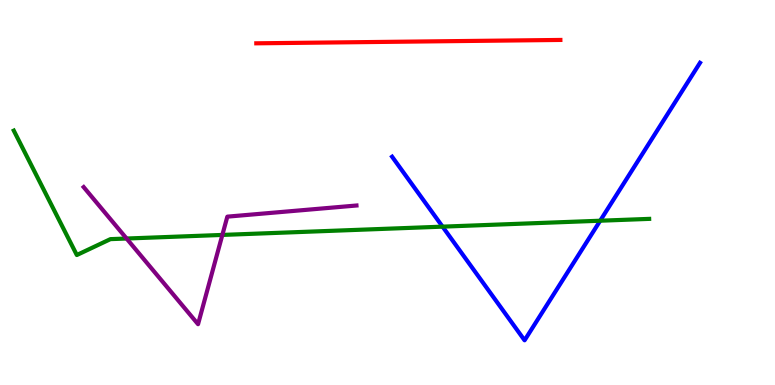[{'lines': ['blue', 'red'], 'intersections': []}, {'lines': ['green', 'red'], 'intersections': []}, {'lines': ['purple', 'red'], 'intersections': []}, {'lines': ['blue', 'green'], 'intersections': [{'x': 5.71, 'y': 4.11}, {'x': 7.74, 'y': 4.27}]}, {'lines': ['blue', 'purple'], 'intersections': []}, {'lines': ['green', 'purple'], 'intersections': [{'x': 1.63, 'y': 3.8}, {'x': 2.87, 'y': 3.9}]}]